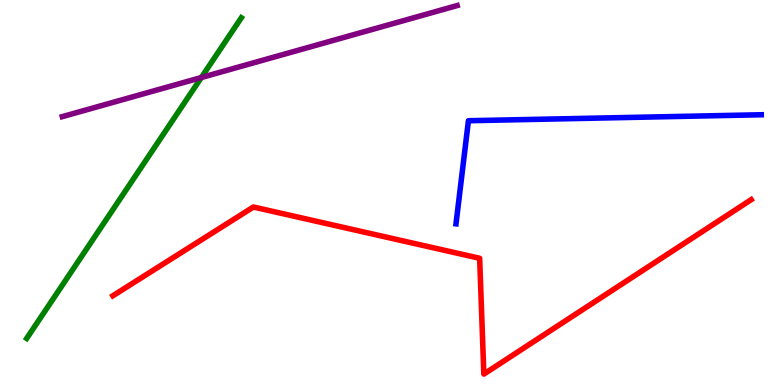[{'lines': ['blue', 'red'], 'intersections': []}, {'lines': ['green', 'red'], 'intersections': []}, {'lines': ['purple', 'red'], 'intersections': []}, {'lines': ['blue', 'green'], 'intersections': []}, {'lines': ['blue', 'purple'], 'intersections': []}, {'lines': ['green', 'purple'], 'intersections': [{'x': 2.6, 'y': 7.99}]}]